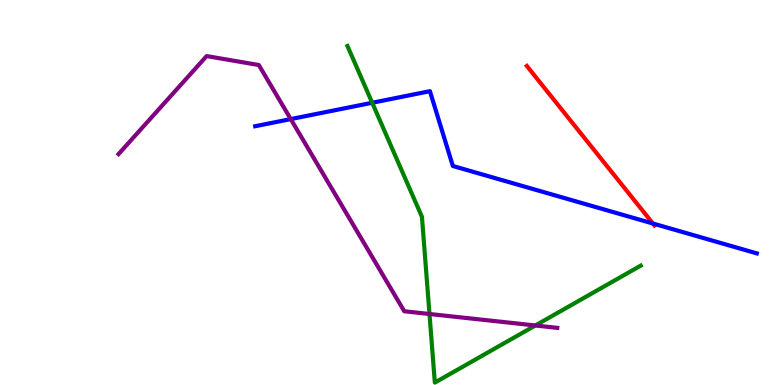[{'lines': ['blue', 'red'], 'intersections': [{'x': 8.42, 'y': 4.19}]}, {'lines': ['green', 'red'], 'intersections': []}, {'lines': ['purple', 'red'], 'intersections': []}, {'lines': ['blue', 'green'], 'intersections': [{'x': 4.8, 'y': 7.33}]}, {'lines': ['blue', 'purple'], 'intersections': [{'x': 3.75, 'y': 6.91}]}, {'lines': ['green', 'purple'], 'intersections': [{'x': 5.54, 'y': 1.84}, {'x': 6.91, 'y': 1.55}]}]